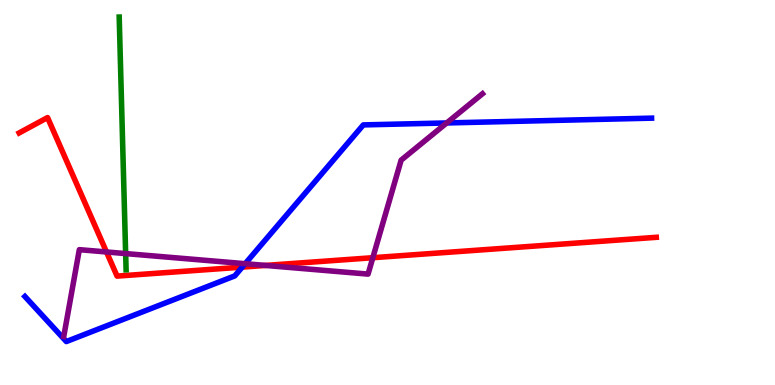[{'lines': ['blue', 'red'], 'intersections': [{'x': 3.13, 'y': 3.06}]}, {'lines': ['green', 'red'], 'intersections': []}, {'lines': ['purple', 'red'], 'intersections': [{'x': 1.37, 'y': 3.46}, {'x': 3.43, 'y': 3.11}, {'x': 4.81, 'y': 3.31}]}, {'lines': ['blue', 'green'], 'intersections': []}, {'lines': ['blue', 'purple'], 'intersections': [{'x': 3.16, 'y': 3.15}, {'x': 5.76, 'y': 6.81}]}, {'lines': ['green', 'purple'], 'intersections': [{'x': 1.62, 'y': 3.41}]}]